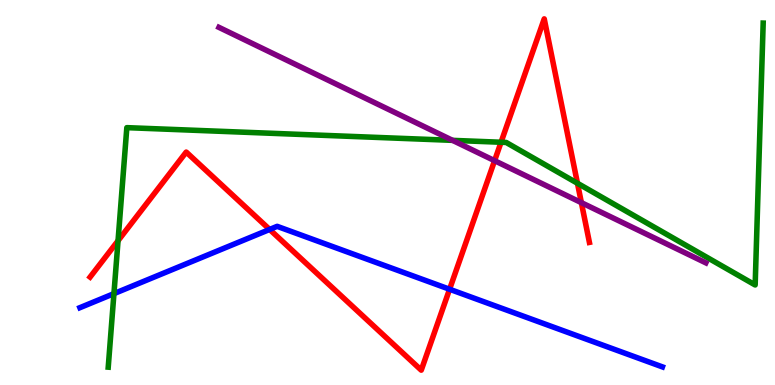[{'lines': ['blue', 'red'], 'intersections': [{'x': 3.48, 'y': 4.04}, {'x': 5.8, 'y': 2.49}]}, {'lines': ['green', 'red'], 'intersections': [{'x': 1.52, 'y': 3.75}, {'x': 6.47, 'y': 6.31}, {'x': 7.45, 'y': 5.24}]}, {'lines': ['purple', 'red'], 'intersections': [{'x': 6.38, 'y': 5.83}, {'x': 7.5, 'y': 4.74}]}, {'lines': ['blue', 'green'], 'intersections': [{'x': 1.47, 'y': 2.37}]}, {'lines': ['blue', 'purple'], 'intersections': []}, {'lines': ['green', 'purple'], 'intersections': [{'x': 5.84, 'y': 6.35}]}]